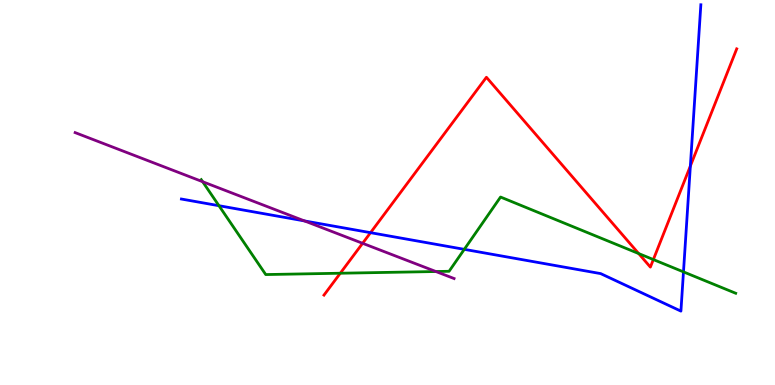[{'lines': ['blue', 'red'], 'intersections': [{'x': 4.78, 'y': 3.96}, {'x': 8.91, 'y': 5.69}]}, {'lines': ['green', 'red'], 'intersections': [{'x': 4.39, 'y': 2.9}, {'x': 8.24, 'y': 3.41}, {'x': 8.43, 'y': 3.26}]}, {'lines': ['purple', 'red'], 'intersections': [{'x': 4.68, 'y': 3.68}]}, {'lines': ['blue', 'green'], 'intersections': [{'x': 2.83, 'y': 4.66}, {'x': 5.99, 'y': 3.52}, {'x': 8.82, 'y': 2.94}]}, {'lines': ['blue', 'purple'], 'intersections': [{'x': 3.93, 'y': 4.26}]}, {'lines': ['green', 'purple'], 'intersections': [{'x': 2.61, 'y': 5.28}, {'x': 5.62, 'y': 2.95}]}]